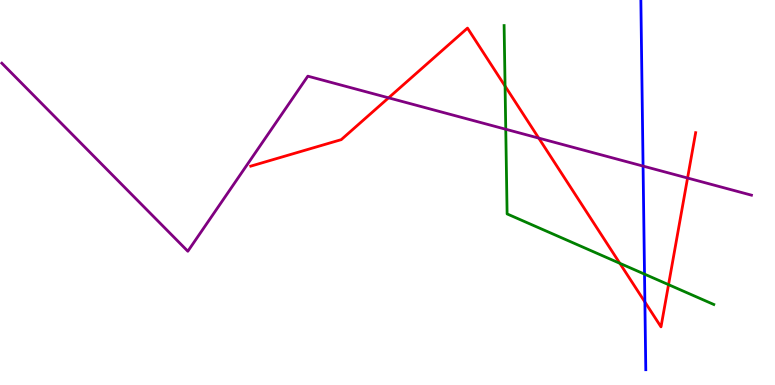[{'lines': ['blue', 'red'], 'intersections': [{'x': 8.32, 'y': 2.16}]}, {'lines': ['green', 'red'], 'intersections': [{'x': 6.52, 'y': 7.76}, {'x': 8.0, 'y': 3.16}, {'x': 8.63, 'y': 2.61}]}, {'lines': ['purple', 'red'], 'intersections': [{'x': 5.01, 'y': 7.46}, {'x': 6.95, 'y': 6.41}, {'x': 8.87, 'y': 5.38}]}, {'lines': ['blue', 'green'], 'intersections': [{'x': 8.32, 'y': 2.88}]}, {'lines': ['blue', 'purple'], 'intersections': [{'x': 8.3, 'y': 5.69}]}, {'lines': ['green', 'purple'], 'intersections': [{'x': 6.53, 'y': 6.64}]}]